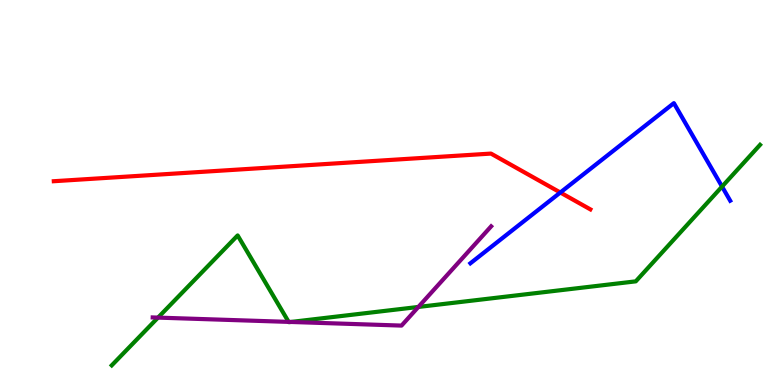[{'lines': ['blue', 'red'], 'intersections': [{'x': 7.23, 'y': 5.0}]}, {'lines': ['green', 'red'], 'intersections': []}, {'lines': ['purple', 'red'], 'intersections': []}, {'lines': ['blue', 'green'], 'intersections': [{'x': 9.32, 'y': 5.15}]}, {'lines': ['blue', 'purple'], 'intersections': []}, {'lines': ['green', 'purple'], 'intersections': [{'x': 2.04, 'y': 1.75}, {'x': 3.72, 'y': 1.64}, {'x': 3.75, 'y': 1.64}, {'x': 5.4, 'y': 2.03}]}]